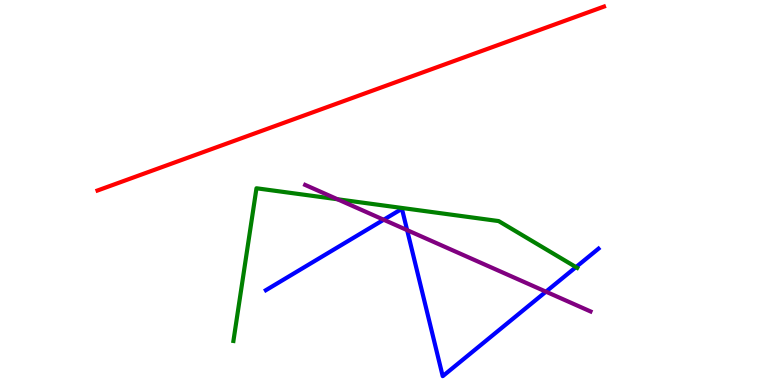[{'lines': ['blue', 'red'], 'intersections': []}, {'lines': ['green', 'red'], 'intersections': []}, {'lines': ['purple', 'red'], 'intersections': []}, {'lines': ['blue', 'green'], 'intersections': [{'x': 7.43, 'y': 3.06}]}, {'lines': ['blue', 'purple'], 'intersections': [{'x': 4.95, 'y': 4.29}, {'x': 5.25, 'y': 4.02}, {'x': 7.04, 'y': 2.42}]}, {'lines': ['green', 'purple'], 'intersections': [{'x': 4.35, 'y': 4.82}]}]